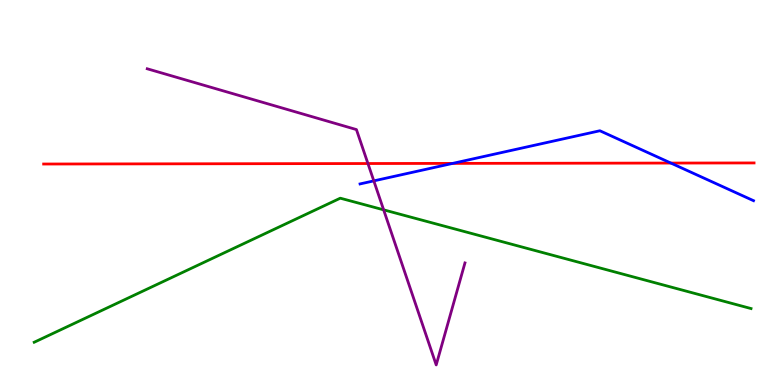[{'lines': ['blue', 'red'], 'intersections': [{'x': 5.84, 'y': 5.76}, {'x': 8.66, 'y': 5.76}]}, {'lines': ['green', 'red'], 'intersections': []}, {'lines': ['purple', 'red'], 'intersections': [{'x': 4.75, 'y': 5.75}]}, {'lines': ['blue', 'green'], 'intersections': []}, {'lines': ['blue', 'purple'], 'intersections': [{'x': 4.82, 'y': 5.3}]}, {'lines': ['green', 'purple'], 'intersections': [{'x': 4.95, 'y': 4.55}]}]